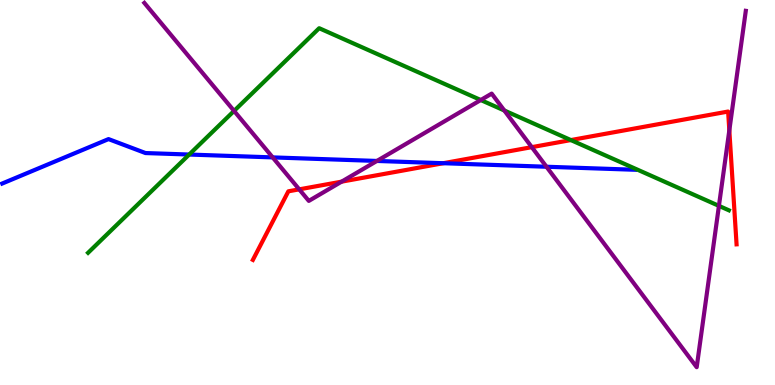[{'lines': ['blue', 'red'], 'intersections': [{'x': 5.72, 'y': 5.76}]}, {'lines': ['green', 'red'], 'intersections': [{'x': 7.37, 'y': 6.36}]}, {'lines': ['purple', 'red'], 'intersections': [{'x': 3.86, 'y': 5.08}, {'x': 4.41, 'y': 5.28}, {'x': 6.86, 'y': 6.18}, {'x': 9.41, 'y': 6.61}]}, {'lines': ['blue', 'green'], 'intersections': [{'x': 2.44, 'y': 5.99}]}, {'lines': ['blue', 'purple'], 'intersections': [{'x': 3.52, 'y': 5.91}, {'x': 4.86, 'y': 5.82}, {'x': 7.05, 'y': 5.67}]}, {'lines': ['green', 'purple'], 'intersections': [{'x': 3.02, 'y': 7.12}, {'x': 6.2, 'y': 7.4}, {'x': 6.51, 'y': 7.13}, {'x': 9.28, 'y': 4.65}]}]